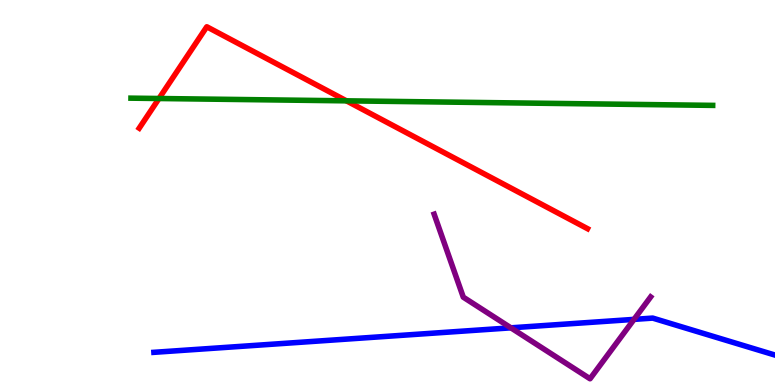[{'lines': ['blue', 'red'], 'intersections': []}, {'lines': ['green', 'red'], 'intersections': [{'x': 2.05, 'y': 7.44}, {'x': 4.47, 'y': 7.38}]}, {'lines': ['purple', 'red'], 'intersections': []}, {'lines': ['blue', 'green'], 'intersections': []}, {'lines': ['blue', 'purple'], 'intersections': [{'x': 6.59, 'y': 1.49}, {'x': 8.18, 'y': 1.7}]}, {'lines': ['green', 'purple'], 'intersections': []}]